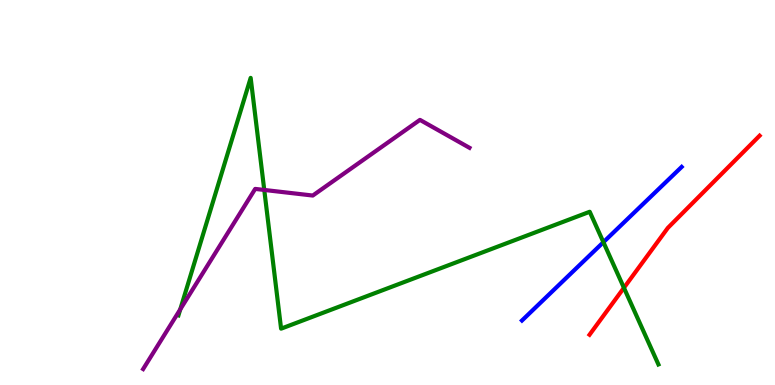[{'lines': ['blue', 'red'], 'intersections': []}, {'lines': ['green', 'red'], 'intersections': [{'x': 8.05, 'y': 2.52}]}, {'lines': ['purple', 'red'], 'intersections': []}, {'lines': ['blue', 'green'], 'intersections': [{'x': 7.79, 'y': 3.71}]}, {'lines': ['blue', 'purple'], 'intersections': []}, {'lines': ['green', 'purple'], 'intersections': [{'x': 2.33, 'y': 1.96}, {'x': 3.41, 'y': 5.07}]}]